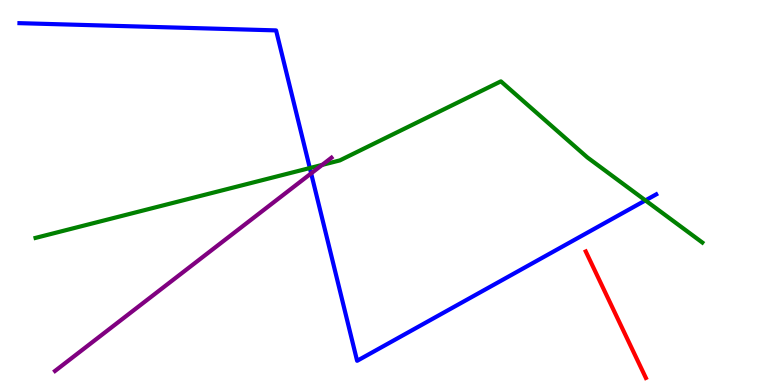[{'lines': ['blue', 'red'], 'intersections': []}, {'lines': ['green', 'red'], 'intersections': []}, {'lines': ['purple', 'red'], 'intersections': []}, {'lines': ['blue', 'green'], 'intersections': [{'x': 4.0, 'y': 5.64}, {'x': 8.33, 'y': 4.8}]}, {'lines': ['blue', 'purple'], 'intersections': [{'x': 4.01, 'y': 5.5}]}, {'lines': ['green', 'purple'], 'intersections': [{'x': 4.16, 'y': 5.72}]}]